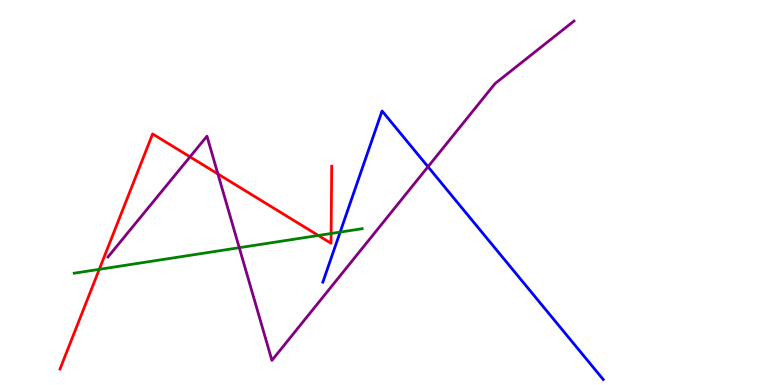[{'lines': ['blue', 'red'], 'intersections': []}, {'lines': ['green', 'red'], 'intersections': [{'x': 1.28, 'y': 3.0}, {'x': 4.11, 'y': 3.88}, {'x': 4.27, 'y': 3.93}]}, {'lines': ['purple', 'red'], 'intersections': [{'x': 2.45, 'y': 5.93}, {'x': 2.81, 'y': 5.48}]}, {'lines': ['blue', 'green'], 'intersections': [{'x': 4.39, 'y': 3.97}]}, {'lines': ['blue', 'purple'], 'intersections': [{'x': 5.52, 'y': 5.67}]}, {'lines': ['green', 'purple'], 'intersections': [{'x': 3.09, 'y': 3.57}]}]